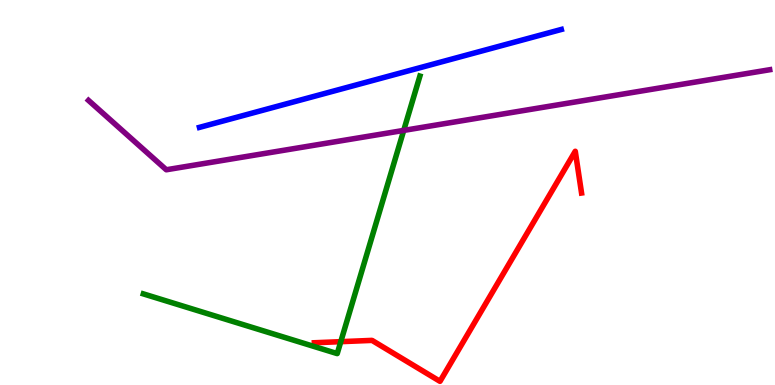[{'lines': ['blue', 'red'], 'intersections': []}, {'lines': ['green', 'red'], 'intersections': [{'x': 4.4, 'y': 1.13}]}, {'lines': ['purple', 'red'], 'intersections': []}, {'lines': ['blue', 'green'], 'intersections': []}, {'lines': ['blue', 'purple'], 'intersections': []}, {'lines': ['green', 'purple'], 'intersections': [{'x': 5.21, 'y': 6.61}]}]